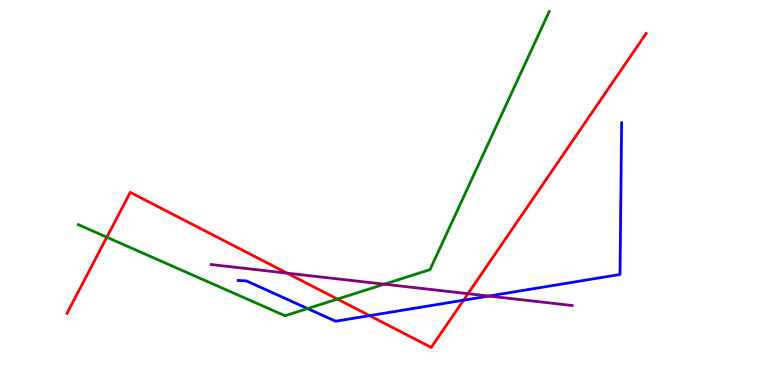[{'lines': ['blue', 'red'], 'intersections': [{'x': 4.77, 'y': 1.8}, {'x': 5.98, 'y': 2.2}]}, {'lines': ['green', 'red'], 'intersections': [{'x': 1.38, 'y': 3.84}, {'x': 4.35, 'y': 2.23}]}, {'lines': ['purple', 'red'], 'intersections': [{'x': 3.7, 'y': 2.9}, {'x': 6.04, 'y': 2.37}]}, {'lines': ['blue', 'green'], 'intersections': [{'x': 3.97, 'y': 1.98}]}, {'lines': ['blue', 'purple'], 'intersections': [{'x': 6.31, 'y': 2.31}]}, {'lines': ['green', 'purple'], 'intersections': [{'x': 4.96, 'y': 2.62}]}]